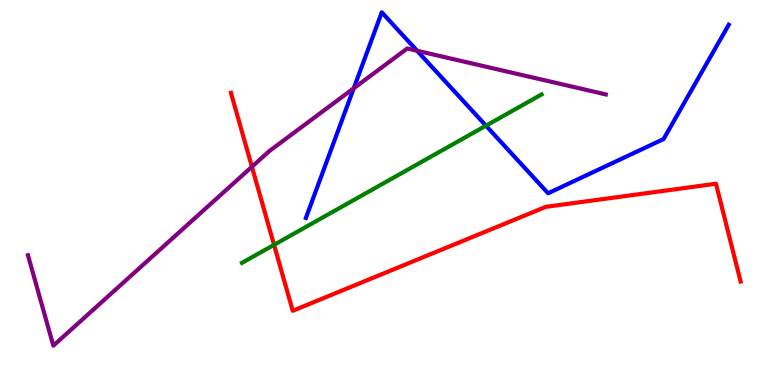[{'lines': ['blue', 'red'], 'intersections': []}, {'lines': ['green', 'red'], 'intersections': [{'x': 3.54, 'y': 3.64}]}, {'lines': ['purple', 'red'], 'intersections': [{'x': 3.25, 'y': 5.67}]}, {'lines': ['blue', 'green'], 'intersections': [{'x': 6.27, 'y': 6.74}]}, {'lines': ['blue', 'purple'], 'intersections': [{'x': 4.56, 'y': 7.71}, {'x': 5.38, 'y': 8.68}]}, {'lines': ['green', 'purple'], 'intersections': []}]